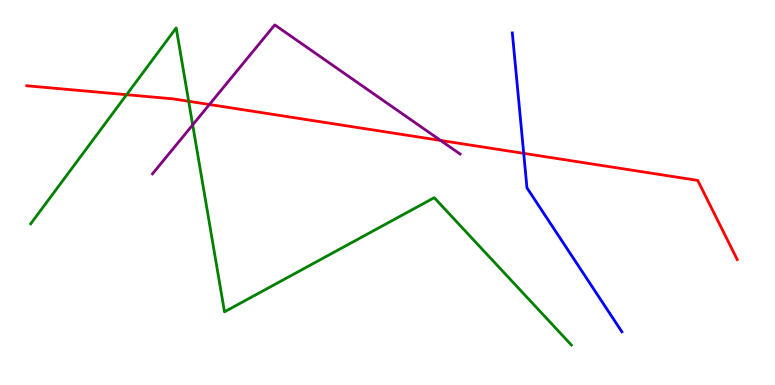[{'lines': ['blue', 'red'], 'intersections': [{'x': 6.76, 'y': 6.02}]}, {'lines': ['green', 'red'], 'intersections': [{'x': 1.63, 'y': 7.54}, {'x': 2.43, 'y': 7.37}]}, {'lines': ['purple', 'red'], 'intersections': [{'x': 2.7, 'y': 7.29}, {'x': 5.68, 'y': 6.35}]}, {'lines': ['blue', 'green'], 'intersections': []}, {'lines': ['blue', 'purple'], 'intersections': []}, {'lines': ['green', 'purple'], 'intersections': [{'x': 2.49, 'y': 6.76}]}]